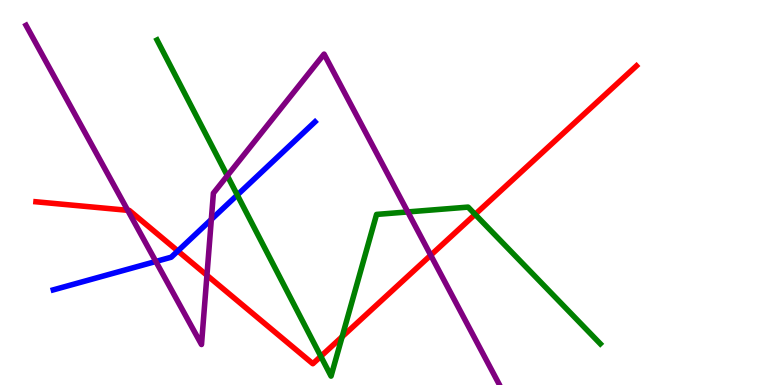[{'lines': ['blue', 'red'], 'intersections': [{'x': 2.29, 'y': 3.48}]}, {'lines': ['green', 'red'], 'intersections': [{'x': 4.14, 'y': 0.744}, {'x': 4.41, 'y': 1.25}, {'x': 6.13, 'y': 4.43}]}, {'lines': ['purple', 'red'], 'intersections': [{'x': 1.65, 'y': 4.54}, {'x': 2.67, 'y': 2.85}, {'x': 5.56, 'y': 3.37}]}, {'lines': ['blue', 'green'], 'intersections': [{'x': 3.06, 'y': 4.94}]}, {'lines': ['blue', 'purple'], 'intersections': [{'x': 2.01, 'y': 3.21}, {'x': 2.73, 'y': 4.3}]}, {'lines': ['green', 'purple'], 'intersections': [{'x': 2.93, 'y': 5.44}, {'x': 5.26, 'y': 4.5}]}]